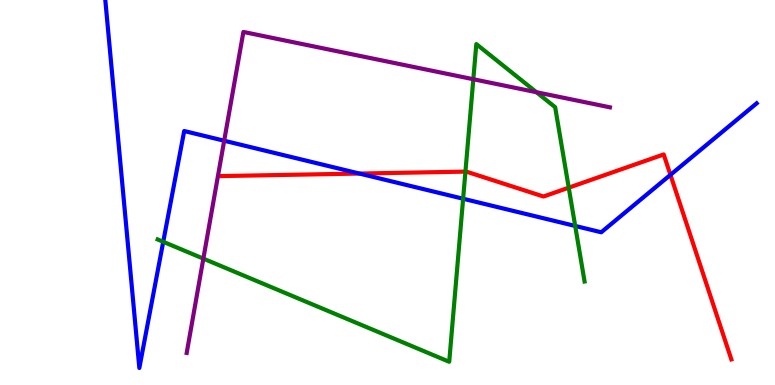[{'lines': ['blue', 'red'], 'intersections': [{'x': 4.64, 'y': 5.49}, {'x': 8.65, 'y': 5.46}]}, {'lines': ['green', 'red'], 'intersections': [{'x': 6.01, 'y': 5.54}, {'x': 7.34, 'y': 5.13}]}, {'lines': ['purple', 'red'], 'intersections': []}, {'lines': ['blue', 'green'], 'intersections': [{'x': 2.11, 'y': 3.72}, {'x': 5.98, 'y': 4.84}, {'x': 7.42, 'y': 4.13}]}, {'lines': ['blue', 'purple'], 'intersections': [{'x': 2.89, 'y': 6.34}]}, {'lines': ['green', 'purple'], 'intersections': [{'x': 2.62, 'y': 3.28}, {'x': 6.11, 'y': 7.94}, {'x': 6.92, 'y': 7.6}]}]